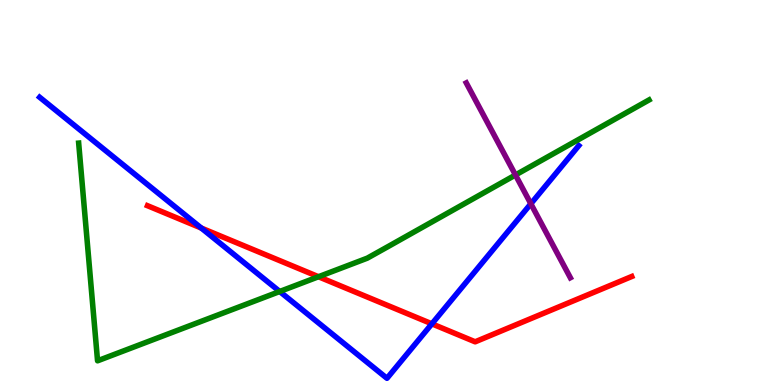[{'lines': ['blue', 'red'], 'intersections': [{'x': 2.6, 'y': 4.08}, {'x': 5.57, 'y': 1.59}]}, {'lines': ['green', 'red'], 'intersections': [{'x': 4.11, 'y': 2.81}]}, {'lines': ['purple', 'red'], 'intersections': []}, {'lines': ['blue', 'green'], 'intersections': [{'x': 3.61, 'y': 2.43}]}, {'lines': ['blue', 'purple'], 'intersections': [{'x': 6.85, 'y': 4.71}]}, {'lines': ['green', 'purple'], 'intersections': [{'x': 6.65, 'y': 5.45}]}]